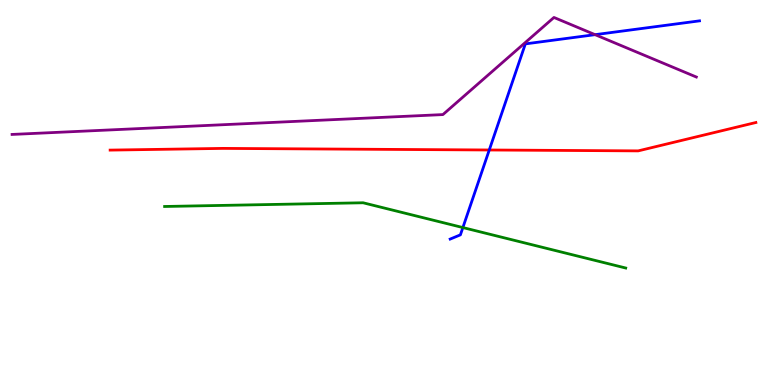[{'lines': ['blue', 'red'], 'intersections': [{'x': 6.31, 'y': 6.1}]}, {'lines': ['green', 'red'], 'intersections': []}, {'lines': ['purple', 'red'], 'intersections': []}, {'lines': ['blue', 'green'], 'intersections': [{'x': 5.97, 'y': 4.09}]}, {'lines': ['blue', 'purple'], 'intersections': [{'x': 7.68, 'y': 9.1}]}, {'lines': ['green', 'purple'], 'intersections': []}]